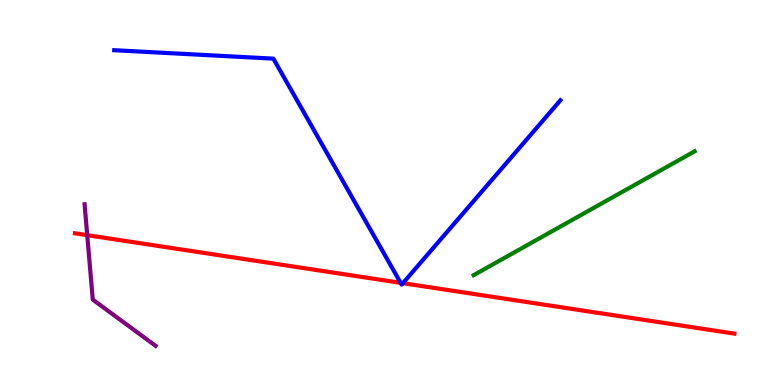[{'lines': ['blue', 'red'], 'intersections': [{'x': 5.17, 'y': 2.65}, {'x': 5.2, 'y': 2.64}]}, {'lines': ['green', 'red'], 'intersections': []}, {'lines': ['purple', 'red'], 'intersections': [{'x': 1.13, 'y': 3.89}]}, {'lines': ['blue', 'green'], 'intersections': []}, {'lines': ['blue', 'purple'], 'intersections': []}, {'lines': ['green', 'purple'], 'intersections': []}]